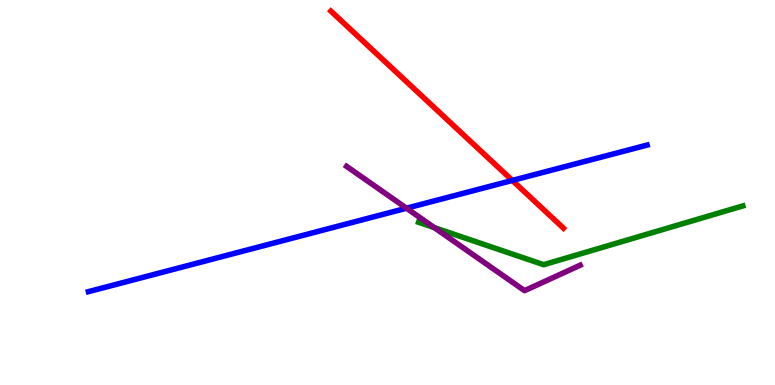[{'lines': ['blue', 'red'], 'intersections': [{'x': 6.61, 'y': 5.31}]}, {'lines': ['green', 'red'], 'intersections': []}, {'lines': ['purple', 'red'], 'intersections': []}, {'lines': ['blue', 'green'], 'intersections': []}, {'lines': ['blue', 'purple'], 'intersections': [{'x': 5.25, 'y': 4.59}]}, {'lines': ['green', 'purple'], 'intersections': [{'x': 5.6, 'y': 4.09}]}]